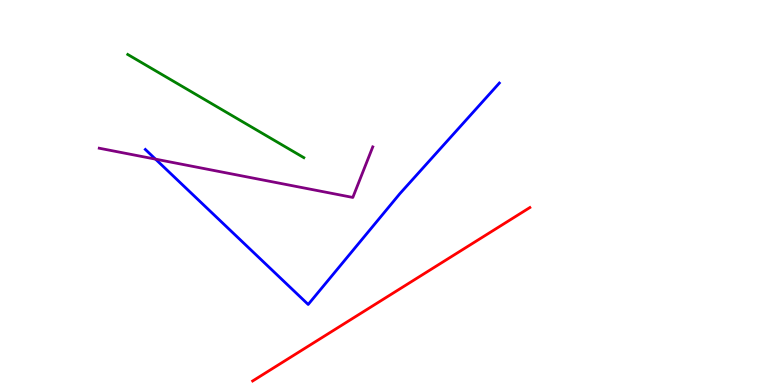[{'lines': ['blue', 'red'], 'intersections': []}, {'lines': ['green', 'red'], 'intersections': []}, {'lines': ['purple', 'red'], 'intersections': []}, {'lines': ['blue', 'green'], 'intersections': []}, {'lines': ['blue', 'purple'], 'intersections': [{'x': 2.01, 'y': 5.87}]}, {'lines': ['green', 'purple'], 'intersections': []}]